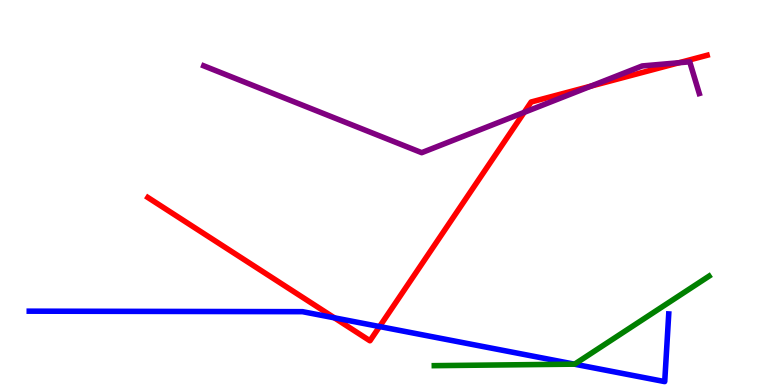[{'lines': ['blue', 'red'], 'intersections': [{'x': 4.31, 'y': 1.74}, {'x': 4.9, 'y': 1.52}]}, {'lines': ['green', 'red'], 'intersections': []}, {'lines': ['purple', 'red'], 'intersections': [{'x': 6.76, 'y': 7.08}, {'x': 7.62, 'y': 7.76}, {'x': 8.76, 'y': 8.37}]}, {'lines': ['blue', 'green'], 'intersections': [{'x': 7.41, 'y': 0.541}]}, {'lines': ['blue', 'purple'], 'intersections': []}, {'lines': ['green', 'purple'], 'intersections': []}]